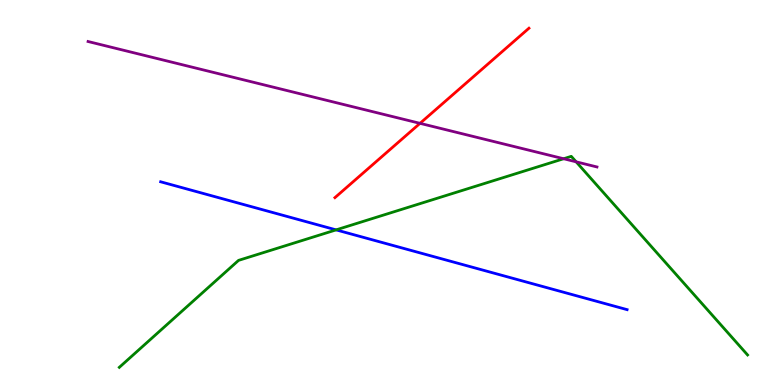[{'lines': ['blue', 'red'], 'intersections': []}, {'lines': ['green', 'red'], 'intersections': []}, {'lines': ['purple', 'red'], 'intersections': [{'x': 5.42, 'y': 6.8}]}, {'lines': ['blue', 'green'], 'intersections': [{'x': 4.34, 'y': 4.03}]}, {'lines': ['blue', 'purple'], 'intersections': []}, {'lines': ['green', 'purple'], 'intersections': [{'x': 7.27, 'y': 5.88}, {'x': 7.43, 'y': 5.8}]}]